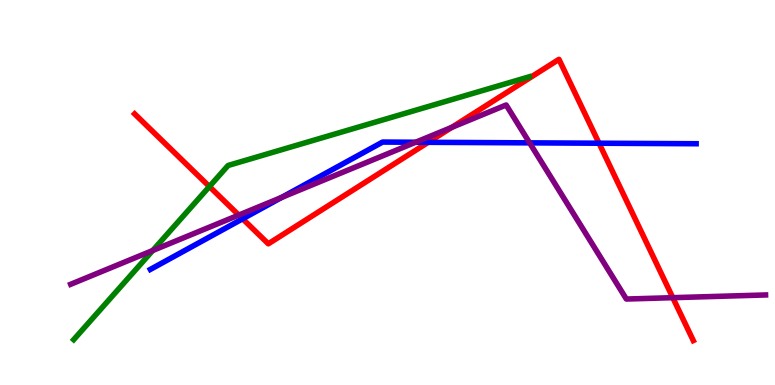[{'lines': ['blue', 'red'], 'intersections': [{'x': 3.13, 'y': 4.32}, {'x': 5.53, 'y': 6.3}, {'x': 7.73, 'y': 6.28}]}, {'lines': ['green', 'red'], 'intersections': [{'x': 2.7, 'y': 5.15}]}, {'lines': ['purple', 'red'], 'intersections': [{'x': 3.08, 'y': 4.41}, {'x': 5.83, 'y': 6.69}, {'x': 8.68, 'y': 2.27}]}, {'lines': ['blue', 'green'], 'intersections': []}, {'lines': ['blue', 'purple'], 'intersections': [{'x': 3.63, 'y': 4.87}, {'x': 5.36, 'y': 6.31}, {'x': 6.83, 'y': 6.29}]}, {'lines': ['green', 'purple'], 'intersections': [{'x': 1.97, 'y': 3.49}]}]